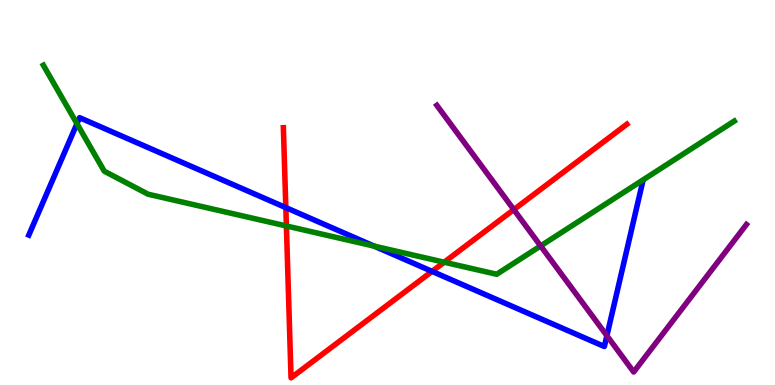[{'lines': ['blue', 'red'], 'intersections': [{'x': 3.69, 'y': 4.61}, {'x': 5.57, 'y': 2.95}]}, {'lines': ['green', 'red'], 'intersections': [{'x': 3.7, 'y': 4.13}, {'x': 5.73, 'y': 3.19}]}, {'lines': ['purple', 'red'], 'intersections': [{'x': 6.63, 'y': 4.56}]}, {'lines': ['blue', 'green'], 'intersections': [{'x': 0.993, 'y': 6.79}, {'x': 4.83, 'y': 3.61}]}, {'lines': ['blue', 'purple'], 'intersections': [{'x': 7.83, 'y': 1.28}]}, {'lines': ['green', 'purple'], 'intersections': [{'x': 6.98, 'y': 3.61}]}]